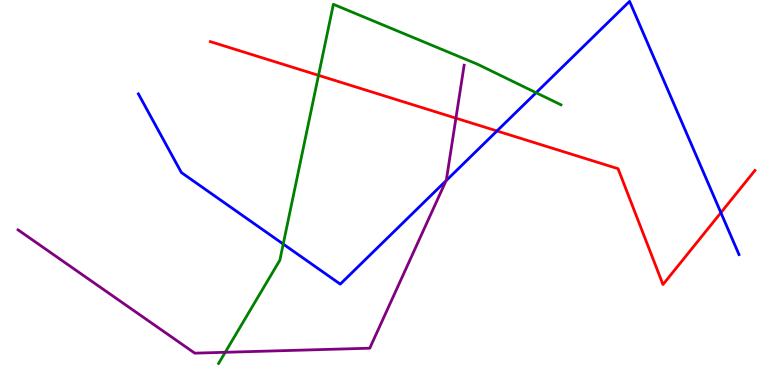[{'lines': ['blue', 'red'], 'intersections': [{'x': 6.41, 'y': 6.6}, {'x': 9.3, 'y': 4.48}]}, {'lines': ['green', 'red'], 'intersections': [{'x': 4.11, 'y': 8.04}]}, {'lines': ['purple', 'red'], 'intersections': [{'x': 5.88, 'y': 6.93}]}, {'lines': ['blue', 'green'], 'intersections': [{'x': 3.65, 'y': 3.66}, {'x': 6.92, 'y': 7.59}]}, {'lines': ['blue', 'purple'], 'intersections': [{'x': 5.76, 'y': 5.31}]}, {'lines': ['green', 'purple'], 'intersections': [{'x': 2.91, 'y': 0.849}]}]